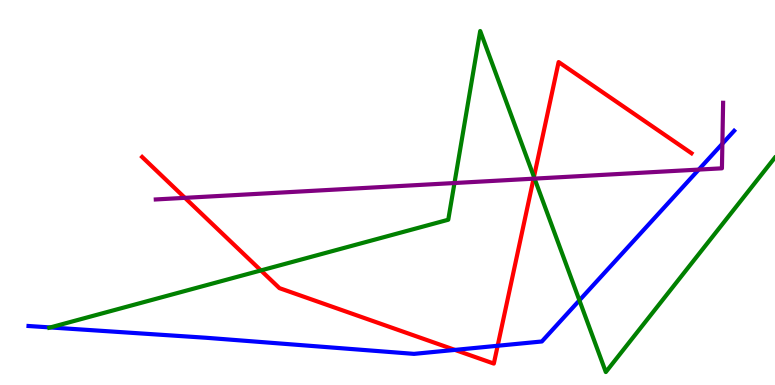[{'lines': ['blue', 'red'], 'intersections': [{'x': 5.87, 'y': 0.912}, {'x': 6.42, 'y': 1.02}]}, {'lines': ['green', 'red'], 'intersections': [{'x': 3.37, 'y': 2.98}, {'x': 6.89, 'y': 5.41}]}, {'lines': ['purple', 'red'], 'intersections': [{'x': 2.39, 'y': 4.86}, {'x': 6.88, 'y': 5.36}]}, {'lines': ['blue', 'green'], 'intersections': [{'x': 0.648, 'y': 1.5}, {'x': 7.48, 'y': 2.2}]}, {'lines': ['blue', 'purple'], 'intersections': [{'x': 9.02, 'y': 5.6}, {'x': 9.32, 'y': 6.27}]}, {'lines': ['green', 'purple'], 'intersections': [{'x': 5.86, 'y': 5.25}, {'x': 6.9, 'y': 5.36}]}]